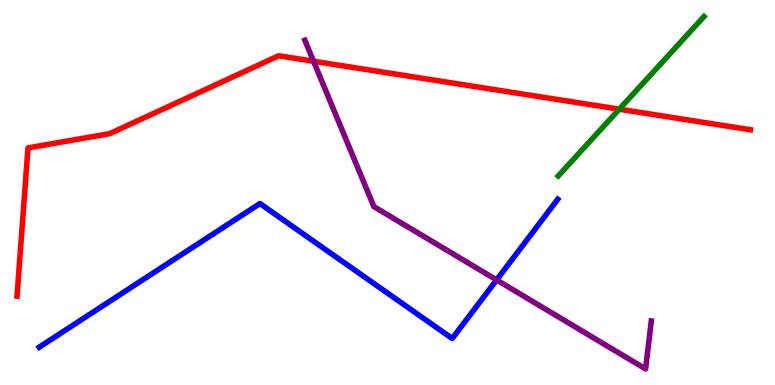[{'lines': ['blue', 'red'], 'intersections': []}, {'lines': ['green', 'red'], 'intersections': [{'x': 7.99, 'y': 7.16}]}, {'lines': ['purple', 'red'], 'intersections': [{'x': 4.05, 'y': 8.41}]}, {'lines': ['blue', 'green'], 'intersections': []}, {'lines': ['blue', 'purple'], 'intersections': [{'x': 6.41, 'y': 2.73}]}, {'lines': ['green', 'purple'], 'intersections': []}]